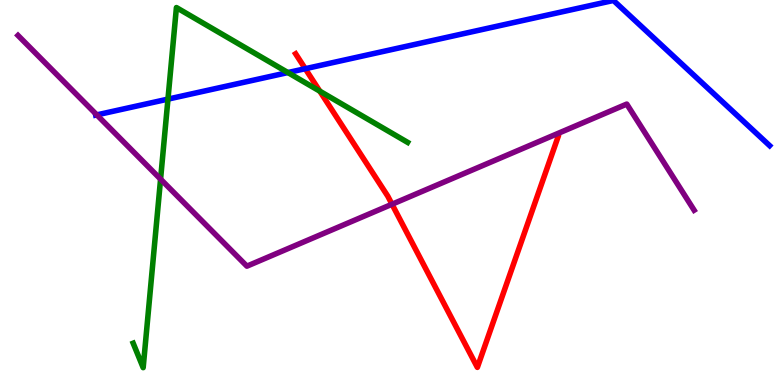[{'lines': ['blue', 'red'], 'intersections': [{'x': 3.94, 'y': 8.22}]}, {'lines': ['green', 'red'], 'intersections': [{'x': 4.13, 'y': 7.63}]}, {'lines': ['purple', 'red'], 'intersections': [{'x': 5.06, 'y': 4.69}]}, {'lines': ['blue', 'green'], 'intersections': [{'x': 2.17, 'y': 7.43}, {'x': 3.71, 'y': 8.12}]}, {'lines': ['blue', 'purple'], 'intersections': [{'x': 1.25, 'y': 7.02}]}, {'lines': ['green', 'purple'], 'intersections': [{'x': 2.07, 'y': 5.35}]}]